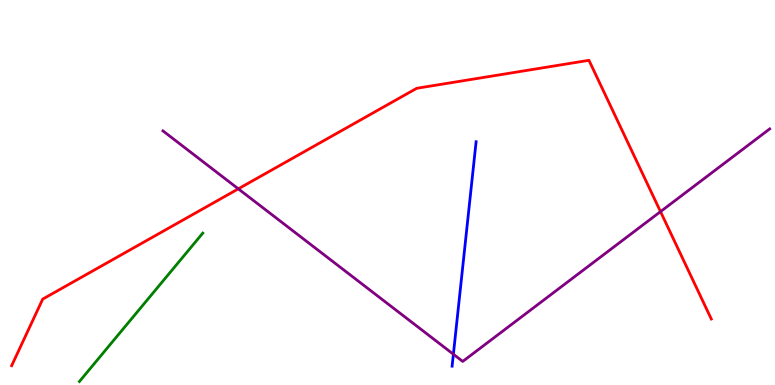[{'lines': ['blue', 'red'], 'intersections': []}, {'lines': ['green', 'red'], 'intersections': []}, {'lines': ['purple', 'red'], 'intersections': [{'x': 3.08, 'y': 5.09}, {'x': 8.52, 'y': 4.5}]}, {'lines': ['blue', 'green'], 'intersections': []}, {'lines': ['blue', 'purple'], 'intersections': [{'x': 5.85, 'y': 0.799}]}, {'lines': ['green', 'purple'], 'intersections': []}]